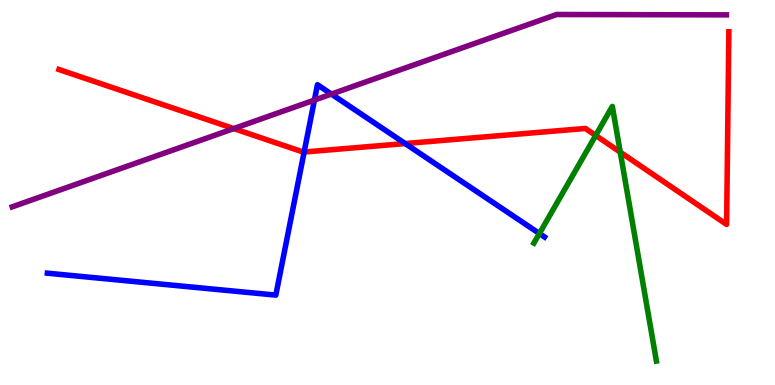[{'lines': ['blue', 'red'], 'intersections': [{'x': 3.92, 'y': 6.05}, {'x': 5.23, 'y': 6.27}]}, {'lines': ['green', 'red'], 'intersections': [{'x': 7.69, 'y': 6.48}, {'x': 8.0, 'y': 6.05}]}, {'lines': ['purple', 'red'], 'intersections': [{'x': 3.02, 'y': 6.66}]}, {'lines': ['blue', 'green'], 'intersections': [{'x': 6.96, 'y': 3.93}]}, {'lines': ['blue', 'purple'], 'intersections': [{'x': 4.06, 'y': 7.4}, {'x': 4.28, 'y': 7.56}]}, {'lines': ['green', 'purple'], 'intersections': []}]